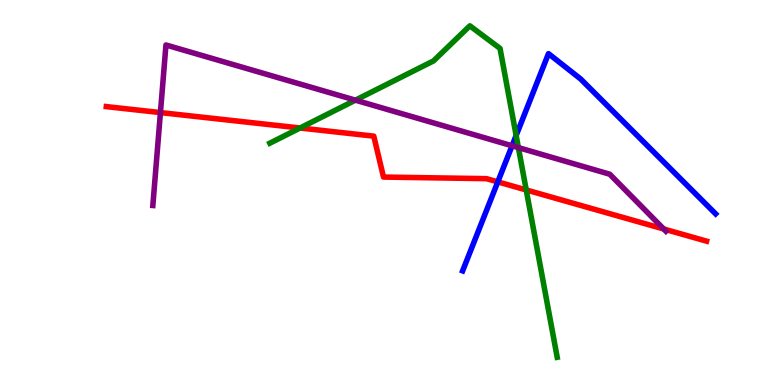[{'lines': ['blue', 'red'], 'intersections': [{'x': 6.42, 'y': 5.28}]}, {'lines': ['green', 'red'], 'intersections': [{'x': 3.87, 'y': 6.68}, {'x': 6.79, 'y': 5.07}]}, {'lines': ['purple', 'red'], 'intersections': [{'x': 2.07, 'y': 7.08}, {'x': 8.56, 'y': 4.05}]}, {'lines': ['blue', 'green'], 'intersections': [{'x': 6.66, 'y': 6.48}]}, {'lines': ['blue', 'purple'], 'intersections': [{'x': 6.61, 'y': 6.21}]}, {'lines': ['green', 'purple'], 'intersections': [{'x': 4.59, 'y': 7.4}, {'x': 6.69, 'y': 6.17}]}]